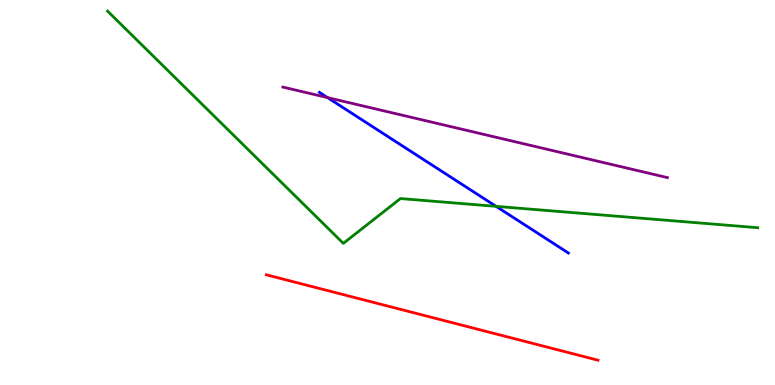[{'lines': ['blue', 'red'], 'intersections': []}, {'lines': ['green', 'red'], 'intersections': []}, {'lines': ['purple', 'red'], 'intersections': []}, {'lines': ['blue', 'green'], 'intersections': [{'x': 6.4, 'y': 4.64}]}, {'lines': ['blue', 'purple'], 'intersections': [{'x': 4.23, 'y': 7.46}]}, {'lines': ['green', 'purple'], 'intersections': []}]